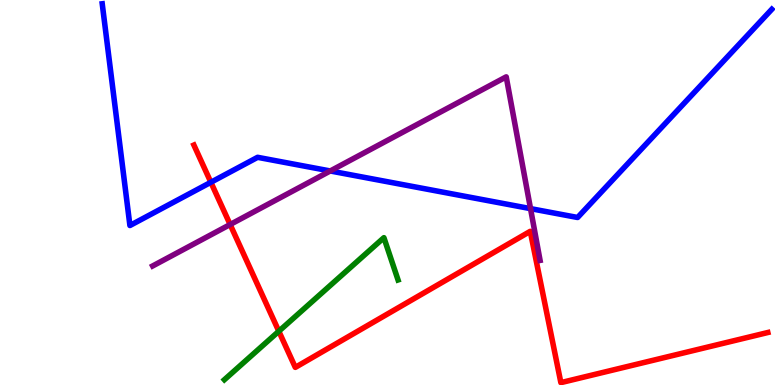[{'lines': ['blue', 'red'], 'intersections': [{'x': 2.72, 'y': 5.27}]}, {'lines': ['green', 'red'], 'intersections': [{'x': 3.6, 'y': 1.4}]}, {'lines': ['purple', 'red'], 'intersections': [{'x': 2.97, 'y': 4.17}]}, {'lines': ['blue', 'green'], 'intersections': []}, {'lines': ['blue', 'purple'], 'intersections': [{'x': 4.26, 'y': 5.56}, {'x': 6.85, 'y': 4.58}]}, {'lines': ['green', 'purple'], 'intersections': []}]